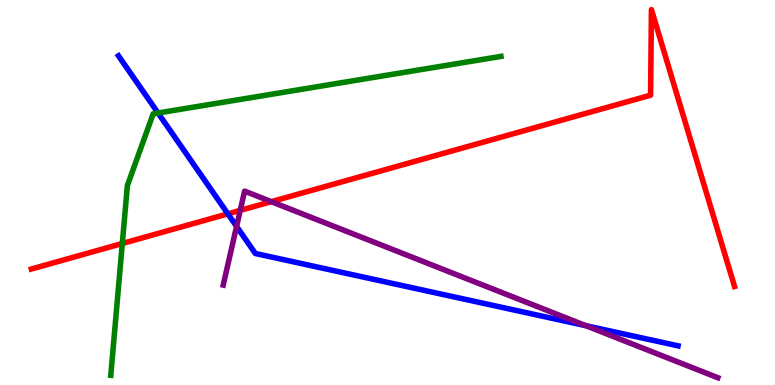[{'lines': ['blue', 'red'], 'intersections': [{'x': 2.94, 'y': 4.45}]}, {'lines': ['green', 'red'], 'intersections': [{'x': 1.58, 'y': 3.68}]}, {'lines': ['purple', 'red'], 'intersections': [{'x': 3.1, 'y': 4.54}, {'x': 3.5, 'y': 4.76}]}, {'lines': ['blue', 'green'], 'intersections': [{'x': 2.04, 'y': 7.06}]}, {'lines': ['blue', 'purple'], 'intersections': [{'x': 3.05, 'y': 4.12}, {'x': 7.56, 'y': 1.54}]}, {'lines': ['green', 'purple'], 'intersections': []}]